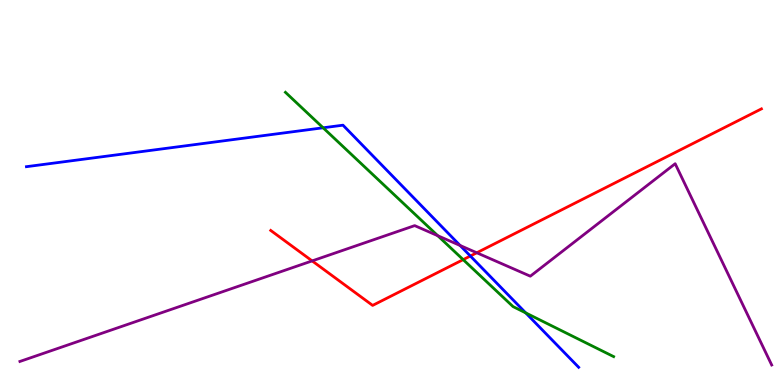[{'lines': ['blue', 'red'], 'intersections': [{'x': 6.07, 'y': 3.35}]}, {'lines': ['green', 'red'], 'intersections': [{'x': 5.98, 'y': 3.26}]}, {'lines': ['purple', 'red'], 'intersections': [{'x': 4.03, 'y': 3.22}, {'x': 6.15, 'y': 3.43}]}, {'lines': ['blue', 'green'], 'intersections': [{'x': 4.17, 'y': 6.68}, {'x': 6.78, 'y': 1.87}]}, {'lines': ['blue', 'purple'], 'intersections': [{'x': 5.94, 'y': 3.62}]}, {'lines': ['green', 'purple'], 'intersections': [{'x': 5.65, 'y': 3.88}]}]